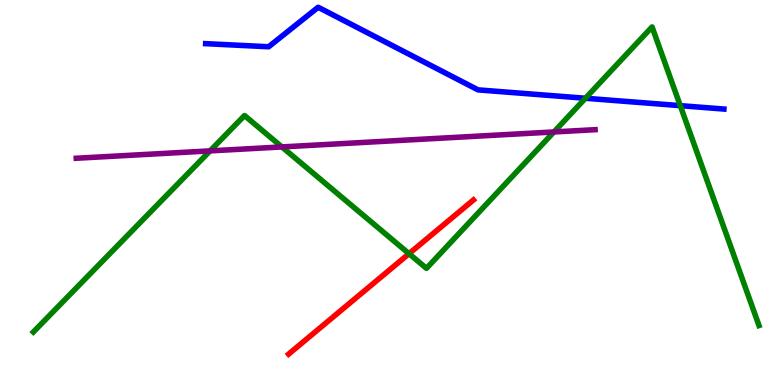[{'lines': ['blue', 'red'], 'intersections': []}, {'lines': ['green', 'red'], 'intersections': [{'x': 5.28, 'y': 3.41}]}, {'lines': ['purple', 'red'], 'intersections': []}, {'lines': ['blue', 'green'], 'intersections': [{'x': 7.55, 'y': 7.45}, {'x': 8.78, 'y': 7.26}]}, {'lines': ['blue', 'purple'], 'intersections': []}, {'lines': ['green', 'purple'], 'intersections': [{'x': 2.71, 'y': 6.08}, {'x': 3.64, 'y': 6.18}, {'x': 7.15, 'y': 6.57}]}]